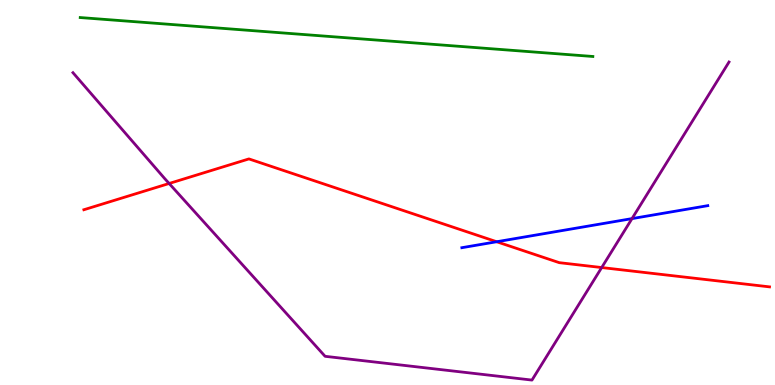[{'lines': ['blue', 'red'], 'intersections': [{'x': 6.41, 'y': 3.72}]}, {'lines': ['green', 'red'], 'intersections': []}, {'lines': ['purple', 'red'], 'intersections': [{'x': 2.18, 'y': 5.23}, {'x': 7.76, 'y': 3.05}]}, {'lines': ['blue', 'green'], 'intersections': []}, {'lines': ['blue', 'purple'], 'intersections': [{'x': 8.15, 'y': 4.32}]}, {'lines': ['green', 'purple'], 'intersections': []}]